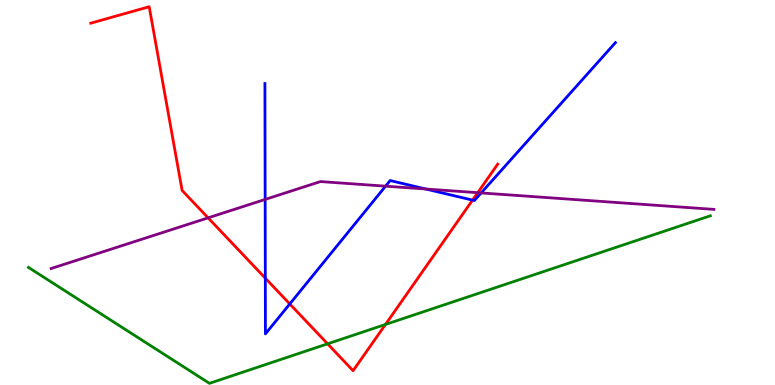[{'lines': ['blue', 'red'], 'intersections': [{'x': 3.42, 'y': 2.78}, {'x': 3.74, 'y': 2.11}, {'x': 6.1, 'y': 4.8}]}, {'lines': ['green', 'red'], 'intersections': [{'x': 4.23, 'y': 1.07}, {'x': 4.97, 'y': 1.57}]}, {'lines': ['purple', 'red'], 'intersections': [{'x': 2.69, 'y': 4.34}, {'x': 6.16, 'y': 5.0}]}, {'lines': ['blue', 'green'], 'intersections': []}, {'lines': ['blue', 'purple'], 'intersections': [{'x': 3.42, 'y': 4.82}, {'x': 4.98, 'y': 5.16}, {'x': 5.49, 'y': 5.09}, {'x': 6.21, 'y': 4.99}]}, {'lines': ['green', 'purple'], 'intersections': []}]